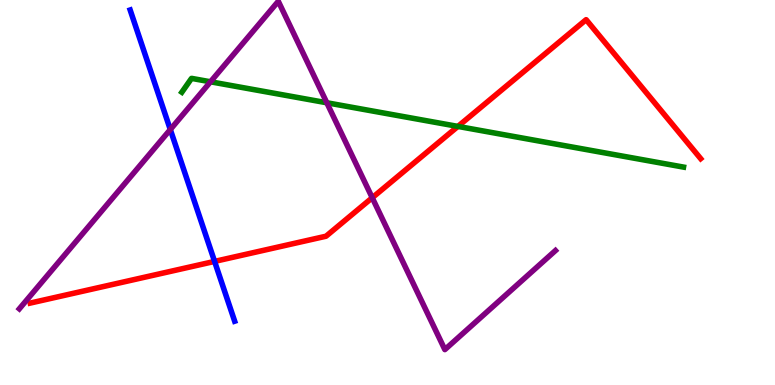[{'lines': ['blue', 'red'], 'intersections': [{'x': 2.77, 'y': 3.21}]}, {'lines': ['green', 'red'], 'intersections': [{'x': 5.91, 'y': 6.72}]}, {'lines': ['purple', 'red'], 'intersections': [{'x': 4.8, 'y': 4.86}]}, {'lines': ['blue', 'green'], 'intersections': []}, {'lines': ['blue', 'purple'], 'intersections': [{'x': 2.2, 'y': 6.64}]}, {'lines': ['green', 'purple'], 'intersections': [{'x': 2.72, 'y': 7.88}, {'x': 4.22, 'y': 7.33}]}]